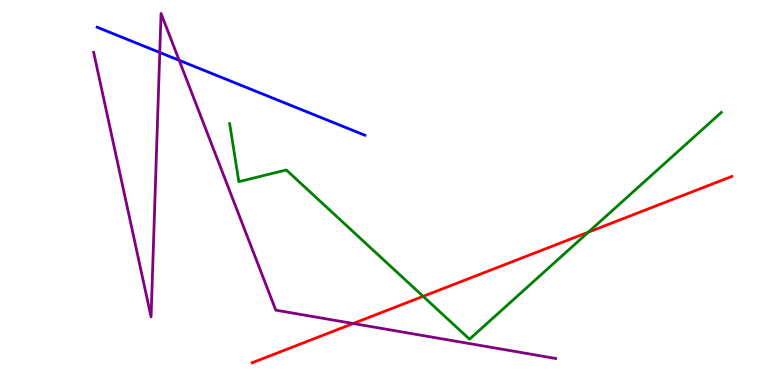[{'lines': ['blue', 'red'], 'intersections': []}, {'lines': ['green', 'red'], 'intersections': [{'x': 5.46, 'y': 2.3}, {'x': 7.59, 'y': 3.97}]}, {'lines': ['purple', 'red'], 'intersections': [{'x': 4.56, 'y': 1.6}]}, {'lines': ['blue', 'green'], 'intersections': []}, {'lines': ['blue', 'purple'], 'intersections': [{'x': 2.06, 'y': 8.64}, {'x': 2.31, 'y': 8.43}]}, {'lines': ['green', 'purple'], 'intersections': []}]